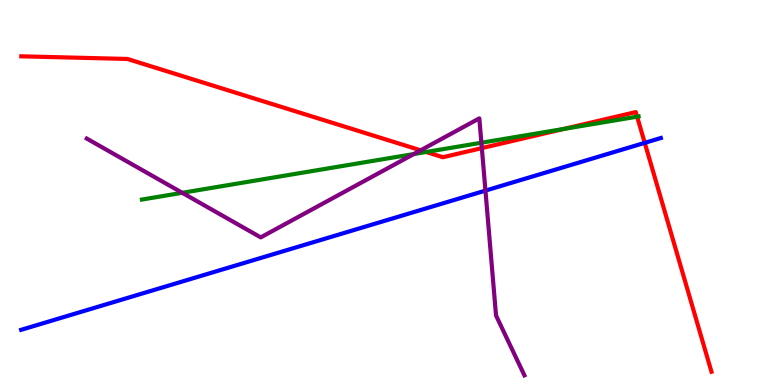[{'lines': ['blue', 'red'], 'intersections': [{'x': 8.32, 'y': 6.29}]}, {'lines': ['green', 'red'], 'intersections': [{'x': 5.5, 'y': 6.05}, {'x': 7.27, 'y': 6.65}, {'x': 8.22, 'y': 6.97}]}, {'lines': ['purple', 'red'], 'intersections': [{'x': 5.43, 'y': 6.1}, {'x': 6.22, 'y': 6.15}]}, {'lines': ['blue', 'green'], 'intersections': []}, {'lines': ['blue', 'purple'], 'intersections': [{'x': 6.26, 'y': 5.05}]}, {'lines': ['green', 'purple'], 'intersections': [{'x': 2.35, 'y': 4.99}, {'x': 5.34, 'y': 6.0}, {'x': 6.21, 'y': 6.29}]}]